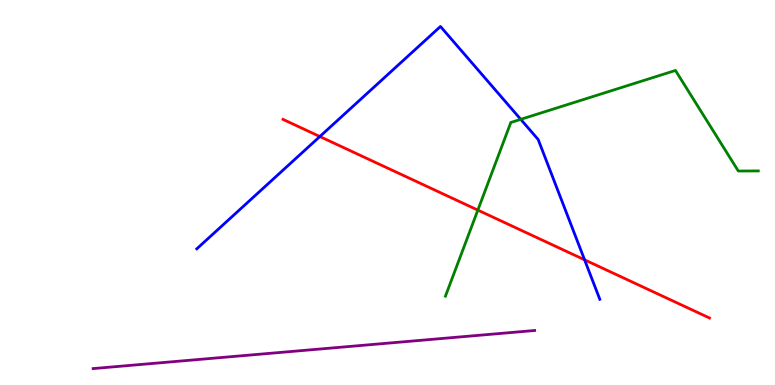[{'lines': ['blue', 'red'], 'intersections': [{'x': 4.13, 'y': 6.45}, {'x': 7.54, 'y': 3.25}]}, {'lines': ['green', 'red'], 'intersections': [{'x': 6.17, 'y': 4.54}]}, {'lines': ['purple', 'red'], 'intersections': []}, {'lines': ['blue', 'green'], 'intersections': [{'x': 6.72, 'y': 6.9}]}, {'lines': ['blue', 'purple'], 'intersections': []}, {'lines': ['green', 'purple'], 'intersections': []}]